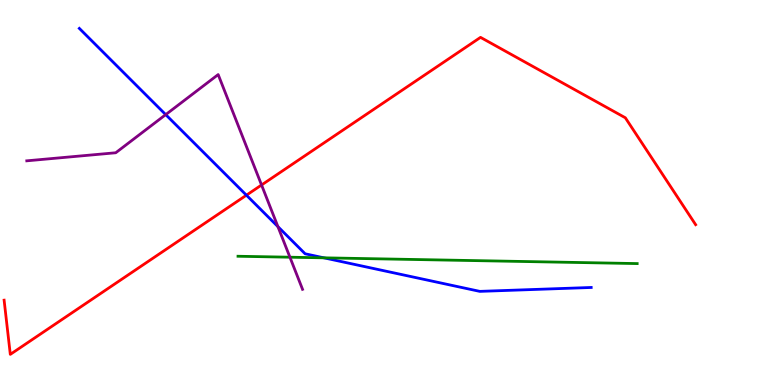[{'lines': ['blue', 'red'], 'intersections': [{'x': 3.18, 'y': 4.93}]}, {'lines': ['green', 'red'], 'intersections': []}, {'lines': ['purple', 'red'], 'intersections': [{'x': 3.37, 'y': 5.2}]}, {'lines': ['blue', 'green'], 'intersections': [{'x': 4.18, 'y': 3.3}]}, {'lines': ['blue', 'purple'], 'intersections': [{'x': 2.14, 'y': 7.02}, {'x': 3.59, 'y': 4.11}]}, {'lines': ['green', 'purple'], 'intersections': [{'x': 3.74, 'y': 3.32}]}]